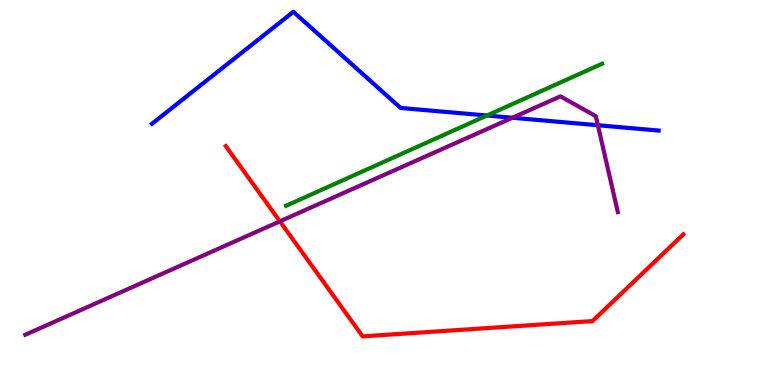[{'lines': ['blue', 'red'], 'intersections': []}, {'lines': ['green', 'red'], 'intersections': []}, {'lines': ['purple', 'red'], 'intersections': [{'x': 3.61, 'y': 4.25}]}, {'lines': ['blue', 'green'], 'intersections': [{'x': 6.28, 'y': 7.0}]}, {'lines': ['blue', 'purple'], 'intersections': [{'x': 6.61, 'y': 6.94}, {'x': 7.71, 'y': 6.75}]}, {'lines': ['green', 'purple'], 'intersections': []}]